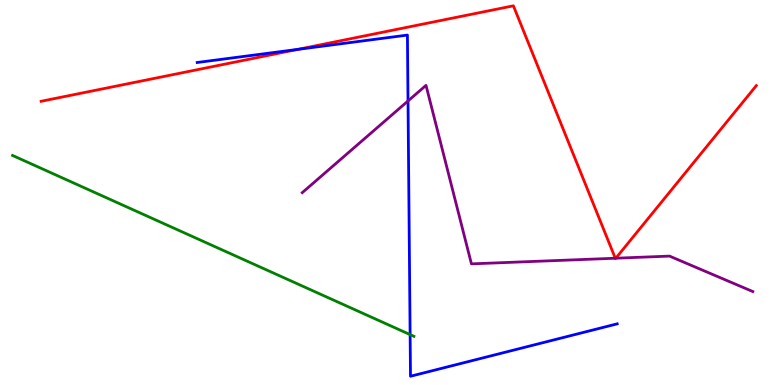[{'lines': ['blue', 'red'], 'intersections': [{'x': 3.84, 'y': 8.72}]}, {'lines': ['green', 'red'], 'intersections': []}, {'lines': ['purple', 'red'], 'intersections': [{'x': 7.94, 'y': 3.29}, {'x': 7.95, 'y': 3.29}]}, {'lines': ['blue', 'green'], 'intersections': [{'x': 5.29, 'y': 1.31}]}, {'lines': ['blue', 'purple'], 'intersections': [{'x': 5.26, 'y': 7.38}]}, {'lines': ['green', 'purple'], 'intersections': []}]